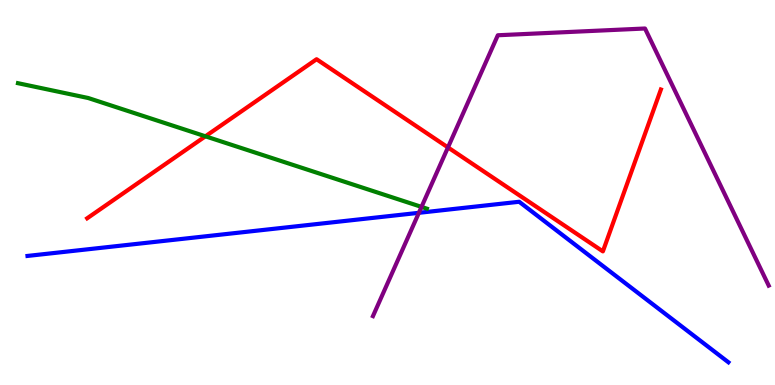[{'lines': ['blue', 'red'], 'intersections': []}, {'lines': ['green', 'red'], 'intersections': [{'x': 2.65, 'y': 6.46}]}, {'lines': ['purple', 'red'], 'intersections': [{'x': 5.78, 'y': 6.17}]}, {'lines': ['blue', 'green'], 'intersections': []}, {'lines': ['blue', 'purple'], 'intersections': [{'x': 5.4, 'y': 4.47}]}, {'lines': ['green', 'purple'], 'intersections': [{'x': 5.44, 'y': 4.63}]}]